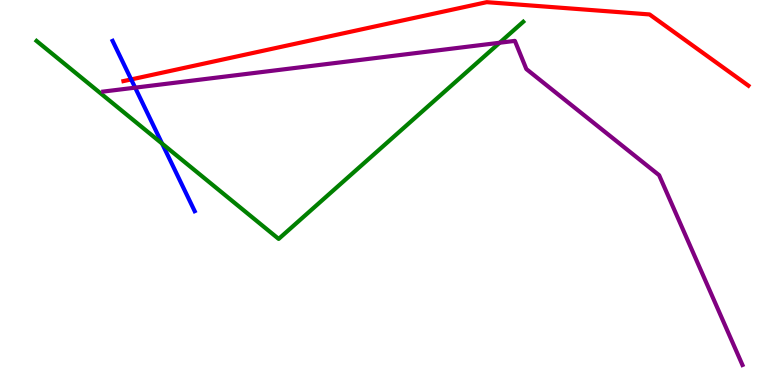[{'lines': ['blue', 'red'], 'intersections': [{'x': 1.69, 'y': 7.94}]}, {'lines': ['green', 'red'], 'intersections': []}, {'lines': ['purple', 'red'], 'intersections': []}, {'lines': ['blue', 'green'], 'intersections': [{'x': 2.09, 'y': 6.27}]}, {'lines': ['blue', 'purple'], 'intersections': [{'x': 1.74, 'y': 7.72}]}, {'lines': ['green', 'purple'], 'intersections': [{'x': 6.45, 'y': 8.89}]}]